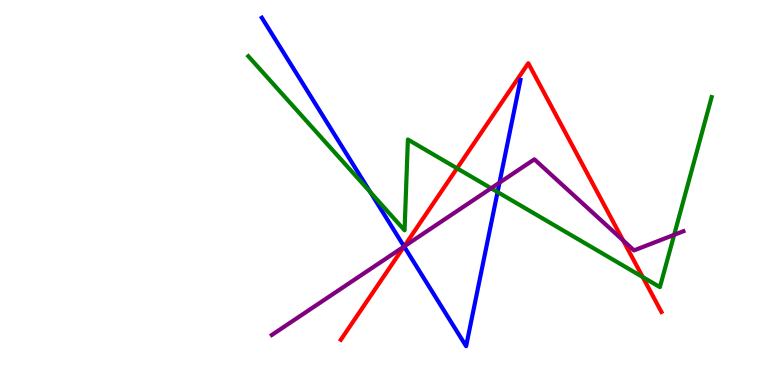[{'lines': ['blue', 'red'], 'intersections': [{'x': 5.21, 'y': 3.6}]}, {'lines': ['green', 'red'], 'intersections': [{'x': 5.9, 'y': 5.63}, {'x': 8.29, 'y': 2.8}]}, {'lines': ['purple', 'red'], 'intersections': [{'x': 5.21, 'y': 3.6}, {'x': 8.04, 'y': 3.75}]}, {'lines': ['blue', 'green'], 'intersections': [{'x': 4.78, 'y': 5.01}, {'x': 6.42, 'y': 5.01}]}, {'lines': ['blue', 'purple'], 'intersections': [{'x': 5.21, 'y': 3.6}, {'x': 6.44, 'y': 5.26}]}, {'lines': ['green', 'purple'], 'intersections': [{'x': 6.34, 'y': 5.11}, {'x': 8.7, 'y': 3.9}]}]